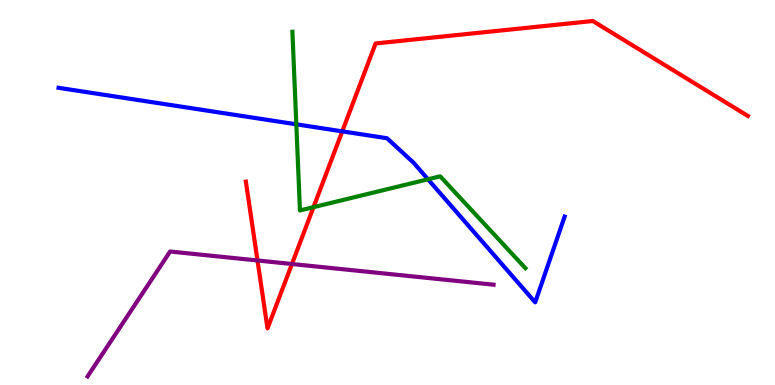[{'lines': ['blue', 'red'], 'intersections': [{'x': 4.42, 'y': 6.59}]}, {'lines': ['green', 'red'], 'intersections': [{'x': 4.05, 'y': 4.62}]}, {'lines': ['purple', 'red'], 'intersections': [{'x': 3.32, 'y': 3.23}, {'x': 3.77, 'y': 3.14}]}, {'lines': ['blue', 'green'], 'intersections': [{'x': 3.82, 'y': 6.77}, {'x': 5.52, 'y': 5.34}]}, {'lines': ['blue', 'purple'], 'intersections': []}, {'lines': ['green', 'purple'], 'intersections': []}]